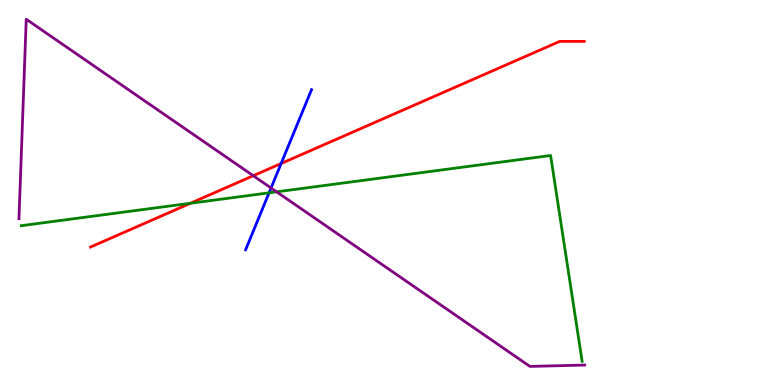[{'lines': ['blue', 'red'], 'intersections': [{'x': 3.63, 'y': 5.75}]}, {'lines': ['green', 'red'], 'intersections': [{'x': 2.46, 'y': 4.72}]}, {'lines': ['purple', 'red'], 'intersections': [{'x': 3.27, 'y': 5.44}]}, {'lines': ['blue', 'green'], 'intersections': [{'x': 3.47, 'y': 4.99}]}, {'lines': ['blue', 'purple'], 'intersections': [{'x': 3.5, 'y': 5.12}]}, {'lines': ['green', 'purple'], 'intersections': [{'x': 3.57, 'y': 5.02}]}]